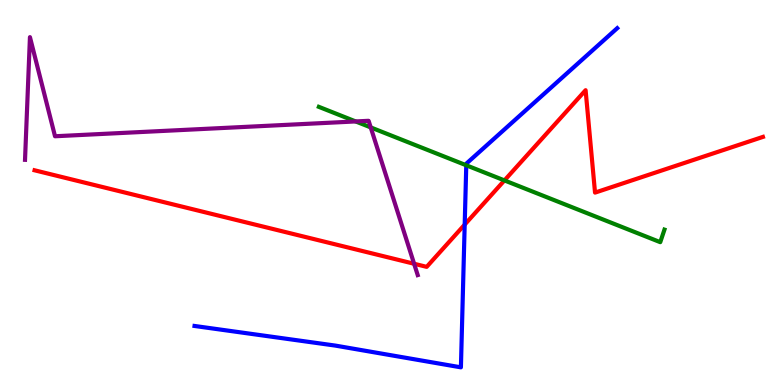[{'lines': ['blue', 'red'], 'intersections': [{'x': 6.0, 'y': 4.17}]}, {'lines': ['green', 'red'], 'intersections': [{'x': 6.51, 'y': 5.31}]}, {'lines': ['purple', 'red'], 'intersections': [{'x': 5.34, 'y': 3.15}]}, {'lines': ['blue', 'green'], 'intersections': [{'x': 6.02, 'y': 5.71}]}, {'lines': ['blue', 'purple'], 'intersections': []}, {'lines': ['green', 'purple'], 'intersections': [{'x': 4.59, 'y': 6.85}, {'x': 4.78, 'y': 6.69}]}]